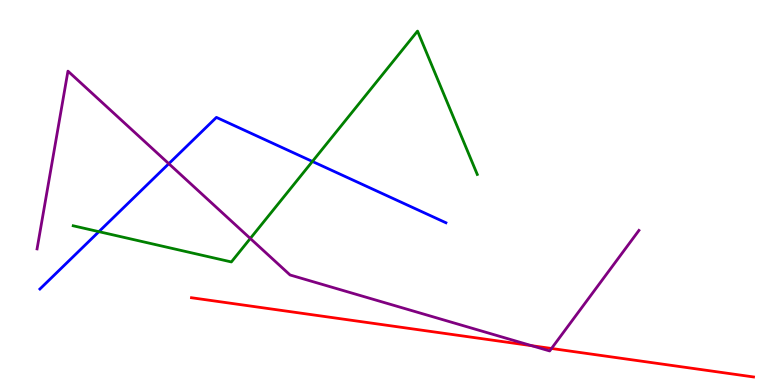[{'lines': ['blue', 'red'], 'intersections': []}, {'lines': ['green', 'red'], 'intersections': []}, {'lines': ['purple', 'red'], 'intersections': [{'x': 6.86, 'y': 1.02}, {'x': 7.12, 'y': 0.949}]}, {'lines': ['blue', 'green'], 'intersections': [{'x': 1.28, 'y': 3.98}, {'x': 4.03, 'y': 5.81}]}, {'lines': ['blue', 'purple'], 'intersections': [{'x': 2.18, 'y': 5.75}]}, {'lines': ['green', 'purple'], 'intersections': [{'x': 3.23, 'y': 3.81}]}]